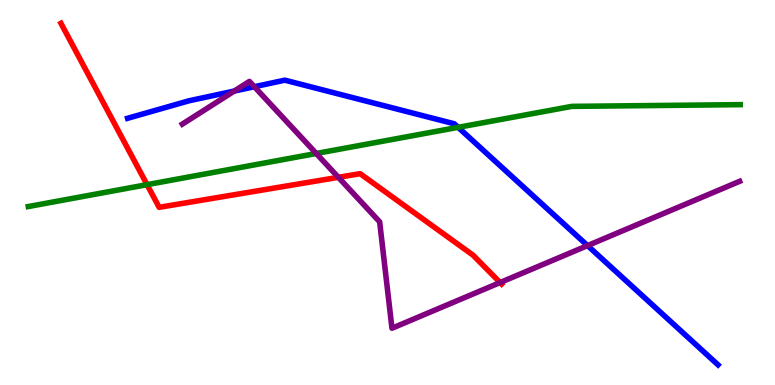[{'lines': ['blue', 'red'], 'intersections': []}, {'lines': ['green', 'red'], 'intersections': [{'x': 1.9, 'y': 5.2}]}, {'lines': ['purple', 'red'], 'intersections': [{'x': 4.37, 'y': 5.39}, {'x': 6.45, 'y': 2.66}]}, {'lines': ['blue', 'green'], 'intersections': [{'x': 5.91, 'y': 6.69}]}, {'lines': ['blue', 'purple'], 'intersections': [{'x': 3.02, 'y': 7.64}, {'x': 3.28, 'y': 7.75}, {'x': 7.58, 'y': 3.62}]}, {'lines': ['green', 'purple'], 'intersections': [{'x': 4.08, 'y': 6.01}]}]